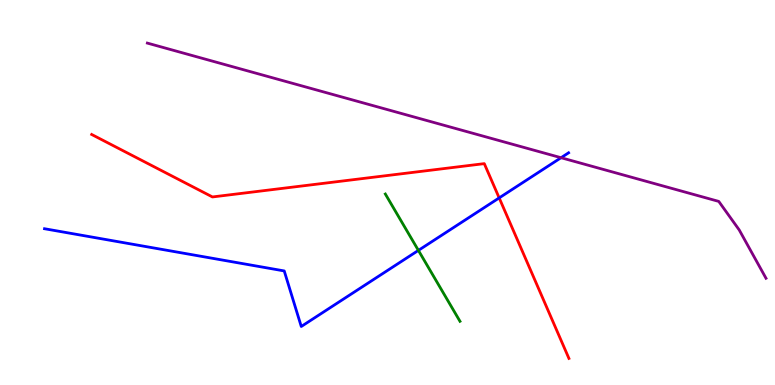[{'lines': ['blue', 'red'], 'intersections': [{'x': 6.44, 'y': 4.86}]}, {'lines': ['green', 'red'], 'intersections': []}, {'lines': ['purple', 'red'], 'intersections': []}, {'lines': ['blue', 'green'], 'intersections': [{'x': 5.4, 'y': 3.5}]}, {'lines': ['blue', 'purple'], 'intersections': [{'x': 7.24, 'y': 5.9}]}, {'lines': ['green', 'purple'], 'intersections': []}]